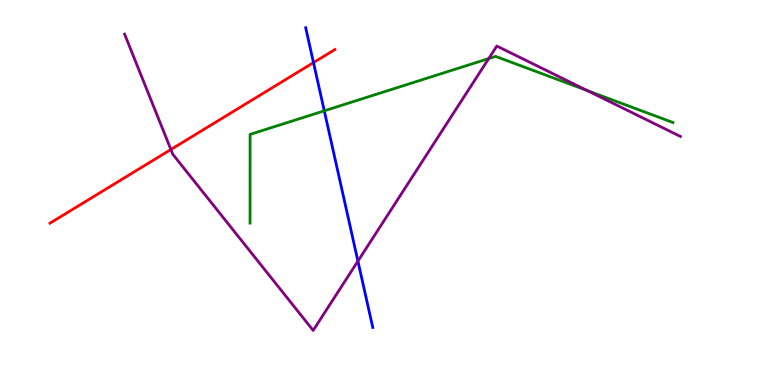[{'lines': ['blue', 'red'], 'intersections': [{'x': 4.04, 'y': 8.37}]}, {'lines': ['green', 'red'], 'intersections': []}, {'lines': ['purple', 'red'], 'intersections': [{'x': 2.2, 'y': 6.12}]}, {'lines': ['blue', 'green'], 'intersections': [{'x': 4.18, 'y': 7.12}]}, {'lines': ['blue', 'purple'], 'intersections': [{'x': 4.62, 'y': 3.22}]}, {'lines': ['green', 'purple'], 'intersections': [{'x': 6.31, 'y': 8.48}, {'x': 7.58, 'y': 7.65}]}]